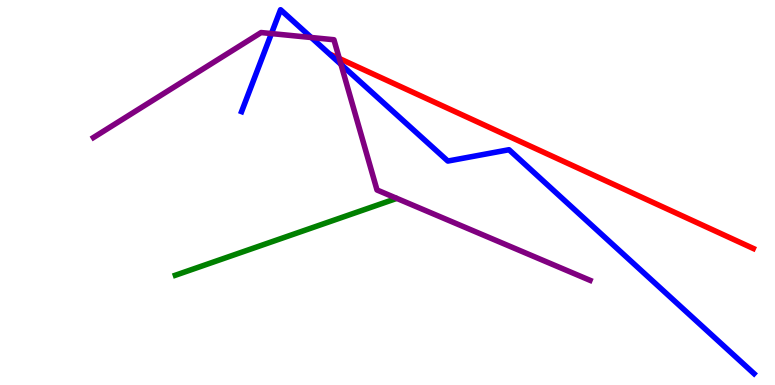[{'lines': ['blue', 'red'], 'intersections': []}, {'lines': ['green', 'red'], 'intersections': []}, {'lines': ['purple', 'red'], 'intersections': [{'x': 4.38, 'y': 8.48}]}, {'lines': ['blue', 'green'], 'intersections': []}, {'lines': ['blue', 'purple'], 'intersections': [{'x': 3.5, 'y': 9.13}, {'x': 4.02, 'y': 9.03}, {'x': 4.4, 'y': 8.33}]}, {'lines': ['green', 'purple'], 'intersections': []}]